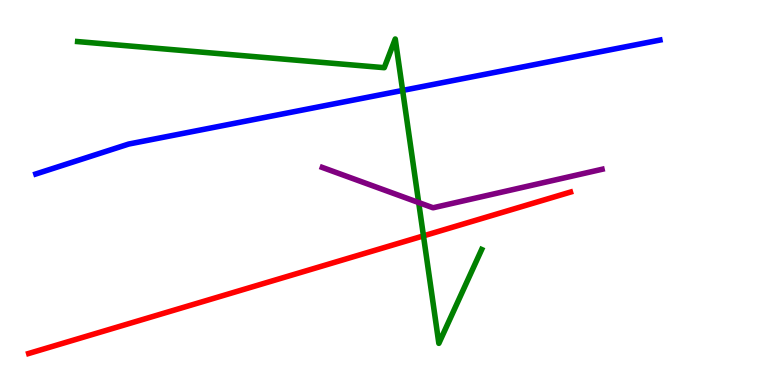[{'lines': ['blue', 'red'], 'intersections': []}, {'lines': ['green', 'red'], 'intersections': [{'x': 5.46, 'y': 3.87}]}, {'lines': ['purple', 'red'], 'intersections': []}, {'lines': ['blue', 'green'], 'intersections': [{'x': 5.2, 'y': 7.65}]}, {'lines': ['blue', 'purple'], 'intersections': []}, {'lines': ['green', 'purple'], 'intersections': [{'x': 5.4, 'y': 4.74}]}]